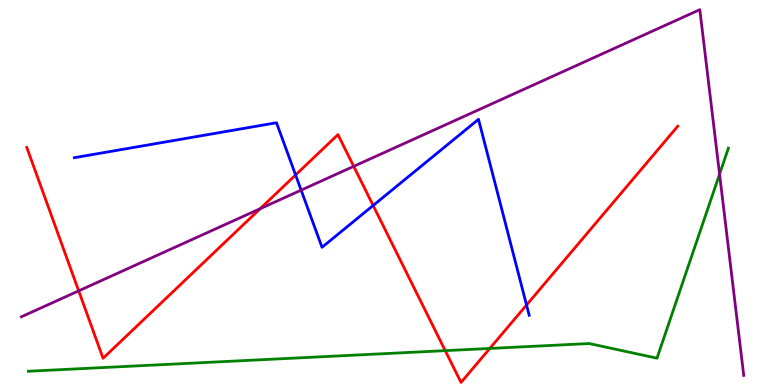[{'lines': ['blue', 'red'], 'intersections': [{'x': 3.81, 'y': 5.46}, {'x': 4.81, 'y': 4.66}, {'x': 6.79, 'y': 2.08}]}, {'lines': ['green', 'red'], 'intersections': [{'x': 5.75, 'y': 0.892}, {'x': 6.32, 'y': 0.949}]}, {'lines': ['purple', 'red'], 'intersections': [{'x': 1.02, 'y': 2.45}, {'x': 3.36, 'y': 4.58}, {'x': 4.56, 'y': 5.68}]}, {'lines': ['blue', 'green'], 'intersections': []}, {'lines': ['blue', 'purple'], 'intersections': [{'x': 3.89, 'y': 5.06}]}, {'lines': ['green', 'purple'], 'intersections': [{'x': 9.28, 'y': 5.48}]}]